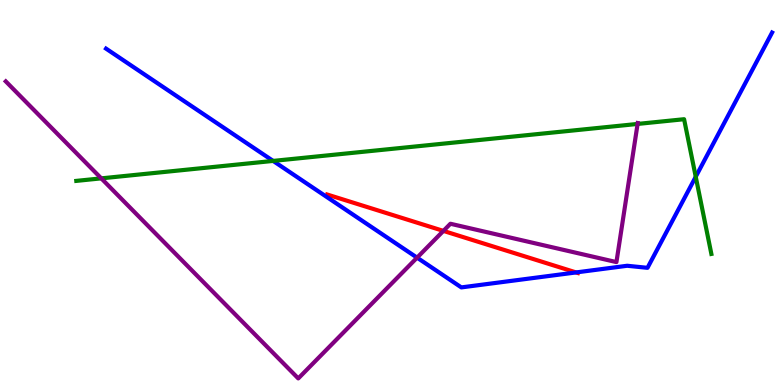[{'lines': ['blue', 'red'], 'intersections': [{'x': 7.43, 'y': 2.92}]}, {'lines': ['green', 'red'], 'intersections': []}, {'lines': ['purple', 'red'], 'intersections': [{'x': 5.72, 'y': 4.0}]}, {'lines': ['blue', 'green'], 'intersections': [{'x': 3.52, 'y': 5.82}, {'x': 8.98, 'y': 5.41}]}, {'lines': ['blue', 'purple'], 'intersections': [{'x': 5.38, 'y': 3.31}]}, {'lines': ['green', 'purple'], 'intersections': [{'x': 1.31, 'y': 5.37}, {'x': 8.23, 'y': 6.78}]}]